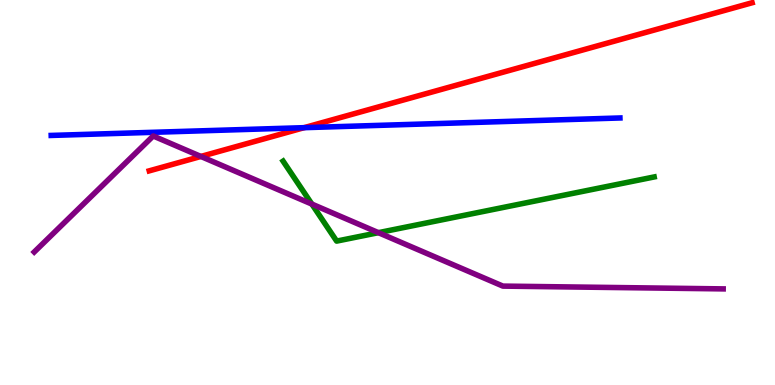[{'lines': ['blue', 'red'], 'intersections': [{'x': 3.92, 'y': 6.68}]}, {'lines': ['green', 'red'], 'intersections': []}, {'lines': ['purple', 'red'], 'intersections': [{'x': 2.59, 'y': 5.94}]}, {'lines': ['blue', 'green'], 'intersections': []}, {'lines': ['blue', 'purple'], 'intersections': []}, {'lines': ['green', 'purple'], 'intersections': [{'x': 4.02, 'y': 4.7}, {'x': 4.88, 'y': 3.96}]}]